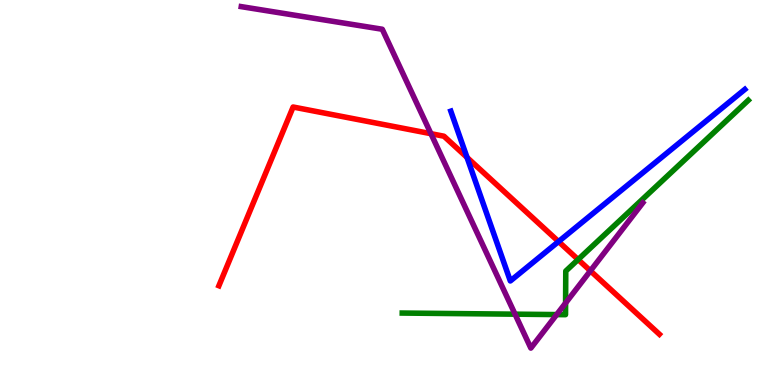[{'lines': ['blue', 'red'], 'intersections': [{'x': 6.03, 'y': 5.91}, {'x': 7.21, 'y': 3.73}]}, {'lines': ['green', 'red'], 'intersections': [{'x': 7.46, 'y': 3.26}]}, {'lines': ['purple', 'red'], 'intersections': [{'x': 5.56, 'y': 6.53}, {'x': 7.62, 'y': 2.97}]}, {'lines': ['blue', 'green'], 'intersections': []}, {'lines': ['blue', 'purple'], 'intersections': []}, {'lines': ['green', 'purple'], 'intersections': [{'x': 6.65, 'y': 1.84}, {'x': 7.18, 'y': 1.83}, {'x': 7.3, 'y': 2.13}]}]